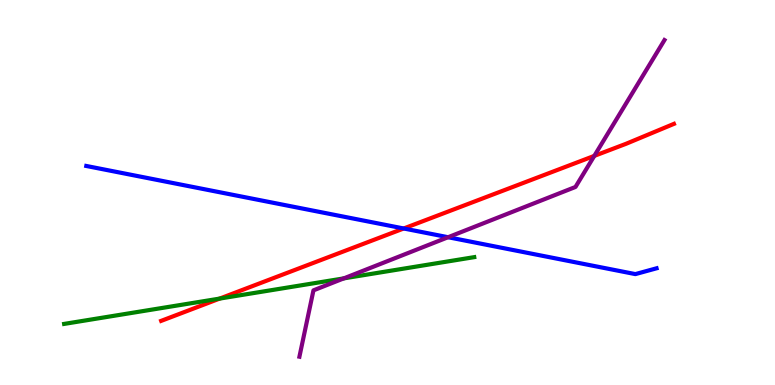[{'lines': ['blue', 'red'], 'intersections': [{'x': 5.21, 'y': 4.07}]}, {'lines': ['green', 'red'], 'intersections': [{'x': 2.83, 'y': 2.24}]}, {'lines': ['purple', 'red'], 'intersections': [{'x': 7.67, 'y': 5.95}]}, {'lines': ['blue', 'green'], 'intersections': []}, {'lines': ['blue', 'purple'], 'intersections': [{'x': 5.78, 'y': 3.84}]}, {'lines': ['green', 'purple'], 'intersections': [{'x': 4.44, 'y': 2.77}]}]